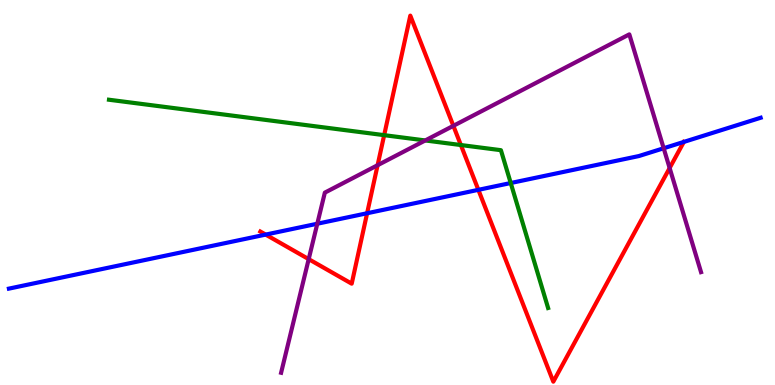[{'lines': ['blue', 'red'], 'intersections': [{'x': 3.43, 'y': 3.91}, {'x': 4.74, 'y': 4.46}, {'x': 6.17, 'y': 5.07}, {'x': 8.82, 'y': 6.31}]}, {'lines': ['green', 'red'], 'intersections': [{'x': 4.96, 'y': 6.49}, {'x': 5.95, 'y': 6.23}]}, {'lines': ['purple', 'red'], 'intersections': [{'x': 3.98, 'y': 3.27}, {'x': 4.87, 'y': 5.71}, {'x': 5.85, 'y': 6.73}, {'x': 8.64, 'y': 5.64}]}, {'lines': ['blue', 'green'], 'intersections': [{'x': 6.59, 'y': 5.25}]}, {'lines': ['blue', 'purple'], 'intersections': [{'x': 4.09, 'y': 4.19}, {'x': 8.56, 'y': 6.15}]}, {'lines': ['green', 'purple'], 'intersections': [{'x': 5.49, 'y': 6.35}]}]